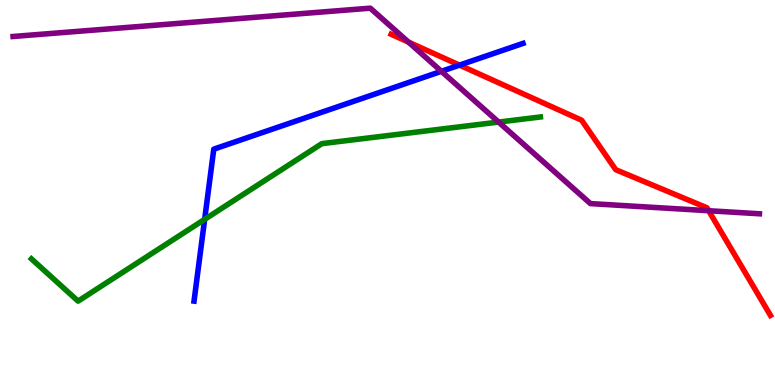[{'lines': ['blue', 'red'], 'intersections': [{'x': 5.93, 'y': 8.31}]}, {'lines': ['green', 'red'], 'intersections': []}, {'lines': ['purple', 'red'], 'intersections': [{'x': 5.27, 'y': 8.91}, {'x': 9.14, 'y': 4.53}]}, {'lines': ['blue', 'green'], 'intersections': [{'x': 2.64, 'y': 4.3}]}, {'lines': ['blue', 'purple'], 'intersections': [{'x': 5.7, 'y': 8.15}]}, {'lines': ['green', 'purple'], 'intersections': [{'x': 6.43, 'y': 6.83}]}]